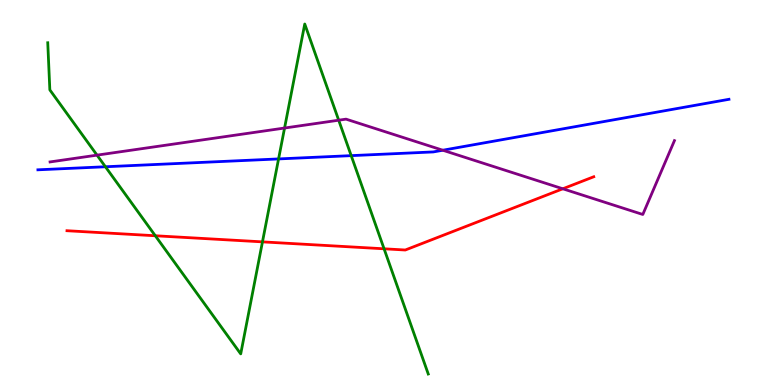[{'lines': ['blue', 'red'], 'intersections': []}, {'lines': ['green', 'red'], 'intersections': [{'x': 2.0, 'y': 3.88}, {'x': 3.39, 'y': 3.72}, {'x': 4.96, 'y': 3.54}]}, {'lines': ['purple', 'red'], 'intersections': [{'x': 7.26, 'y': 5.1}]}, {'lines': ['blue', 'green'], 'intersections': [{'x': 1.36, 'y': 5.67}, {'x': 3.59, 'y': 5.87}, {'x': 4.53, 'y': 5.96}]}, {'lines': ['blue', 'purple'], 'intersections': [{'x': 5.71, 'y': 6.1}]}, {'lines': ['green', 'purple'], 'intersections': [{'x': 1.25, 'y': 5.97}, {'x': 3.67, 'y': 6.67}, {'x': 4.37, 'y': 6.88}]}]